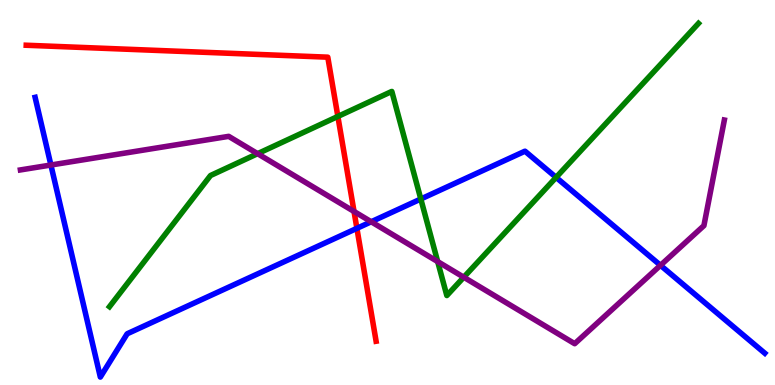[{'lines': ['blue', 'red'], 'intersections': [{'x': 4.61, 'y': 4.07}]}, {'lines': ['green', 'red'], 'intersections': [{'x': 4.36, 'y': 6.98}]}, {'lines': ['purple', 'red'], 'intersections': [{'x': 4.57, 'y': 4.51}]}, {'lines': ['blue', 'green'], 'intersections': [{'x': 5.43, 'y': 4.83}, {'x': 7.18, 'y': 5.39}]}, {'lines': ['blue', 'purple'], 'intersections': [{'x': 0.657, 'y': 5.71}, {'x': 4.79, 'y': 4.24}, {'x': 8.52, 'y': 3.11}]}, {'lines': ['green', 'purple'], 'intersections': [{'x': 3.32, 'y': 6.01}, {'x': 5.65, 'y': 3.21}, {'x': 5.98, 'y': 2.8}]}]